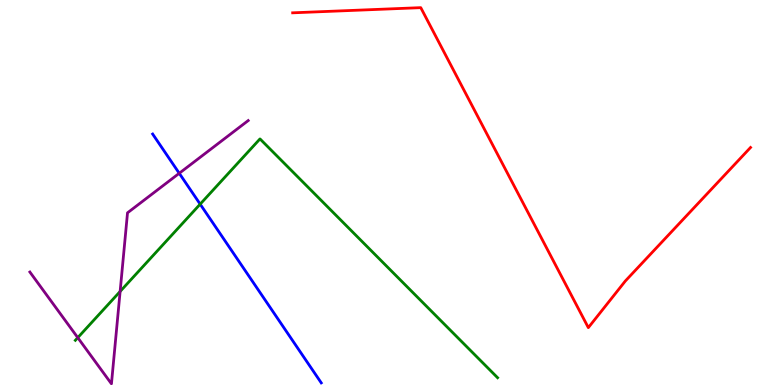[{'lines': ['blue', 'red'], 'intersections': []}, {'lines': ['green', 'red'], 'intersections': []}, {'lines': ['purple', 'red'], 'intersections': []}, {'lines': ['blue', 'green'], 'intersections': [{'x': 2.58, 'y': 4.7}]}, {'lines': ['blue', 'purple'], 'intersections': [{'x': 2.31, 'y': 5.5}]}, {'lines': ['green', 'purple'], 'intersections': [{'x': 1.0, 'y': 1.23}, {'x': 1.55, 'y': 2.43}]}]